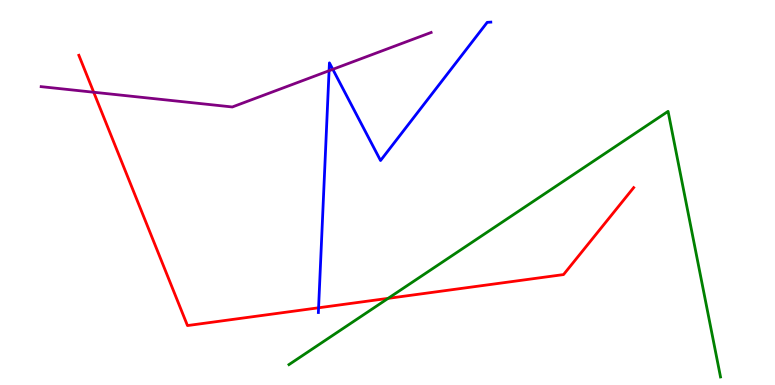[{'lines': ['blue', 'red'], 'intersections': [{'x': 4.11, 'y': 2.01}]}, {'lines': ['green', 'red'], 'intersections': [{'x': 5.01, 'y': 2.25}]}, {'lines': ['purple', 'red'], 'intersections': [{'x': 1.21, 'y': 7.6}]}, {'lines': ['blue', 'green'], 'intersections': []}, {'lines': ['blue', 'purple'], 'intersections': [{'x': 4.25, 'y': 8.16}, {'x': 4.29, 'y': 8.2}]}, {'lines': ['green', 'purple'], 'intersections': []}]